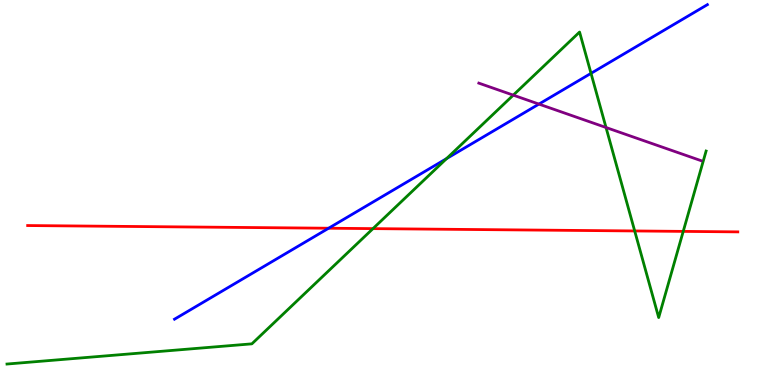[{'lines': ['blue', 'red'], 'intersections': [{'x': 4.24, 'y': 4.07}]}, {'lines': ['green', 'red'], 'intersections': [{'x': 4.81, 'y': 4.06}, {'x': 8.19, 'y': 4.0}, {'x': 8.82, 'y': 3.99}]}, {'lines': ['purple', 'red'], 'intersections': []}, {'lines': ['blue', 'green'], 'intersections': [{'x': 5.76, 'y': 5.88}, {'x': 7.63, 'y': 8.09}]}, {'lines': ['blue', 'purple'], 'intersections': [{'x': 6.95, 'y': 7.3}]}, {'lines': ['green', 'purple'], 'intersections': [{'x': 6.62, 'y': 7.53}, {'x': 7.82, 'y': 6.69}]}]